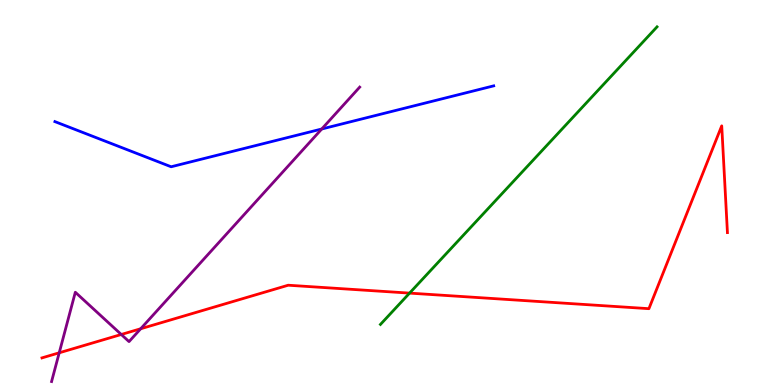[{'lines': ['blue', 'red'], 'intersections': []}, {'lines': ['green', 'red'], 'intersections': [{'x': 5.28, 'y': 2.39}]}, {'lines': ['purple', 'red'], 'intersections': [{'x': 0.764, 'y': 0.836}, {'x': 1.56, 'y': 1.31}, {'x': 1.82, 'y': 1.46}]}, {'lines': ['blue', 'green'], 'intersections': []}, {'lines': ['blue', 'purple'], 'intersections': [{'x': 4.15, 'y': 6.65}]}, {'lines': ['green', 'purple'], 'intersections': []}]